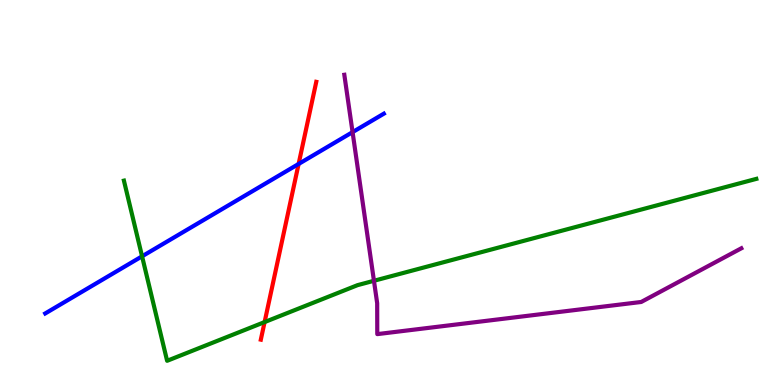[{'lines': ['blue', 'red'], 'intersections': [{'x': 3.85, 'y': 5.74}]}, {'lines': ['green', 'red'], 'intersections': [{'x': 3.41, 'y': 1.63}]}, {'lines': ['purple', 'red'], 'intersections': []}, {'lines': ['blue', 'green'], 'intersections': [{'x': 1.83, 'y': 3.34}]}, {'lines': ['blue', 'purple'], 'intersections': [{'x': 4.55, 'y': 6.57}]}, {'lines': ['green', 'purple'], 'intersections': [{'x': 4.83, 'y': 2.71}]}]